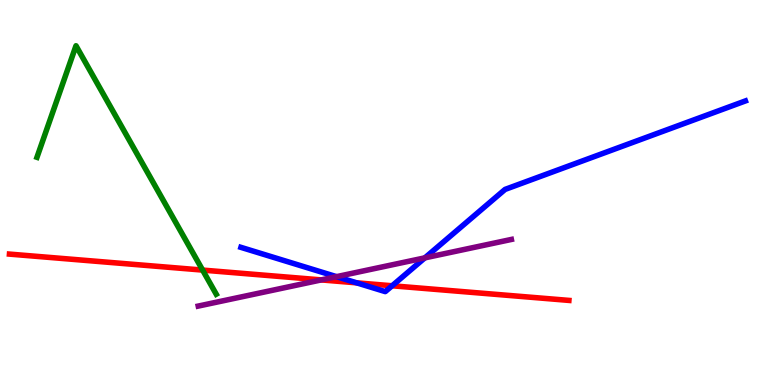[{'lines': ['blue', 'red'], 'intersections': [{'x': 4.6, 'y': 2.65}, {'x': 5.06, 'y': 2.58}]}, {'lines': ['green', 'red'], 'intersections': [{'x': 2.61, 'y': 2.98}]}, {'lines': ['purple', 'red'], 'intersections': [{'x': 4.15, 'y': 2.73}]}, {'lines': ['blue', 'green'], 'intersections': []}, {'lines': ['blue', 'purple'], 'intersections': [{'x': 4.34, 'y': 2.81}, {'x': 5.48, 'y': 3.3}]}, {'lines': ['green', 'purple'], 'intersections': []}]